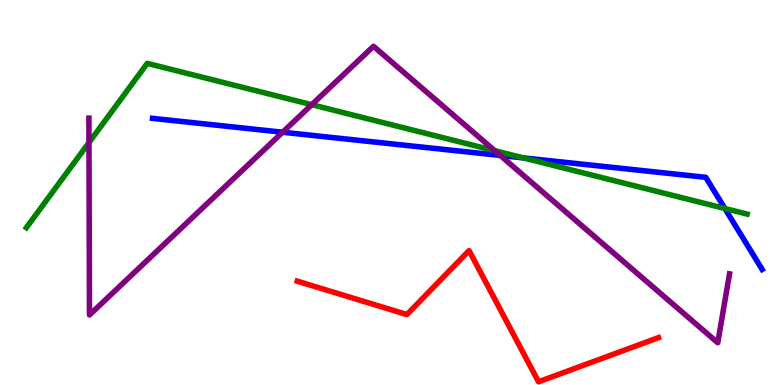[{'lines': ['blue', 'red'], 'intersections': []}, {'lines': ['green', 'red'], 'intersections': []}, {'lines': ['purple', 'red'], 'intersections': []}, {'lines': ['blue', 'green'], 'intersections': [{'x': 6.75, 'y': 5.9}, {'x': 9.35, 'y': 4.58}]}, {'lines': ['blue', 'purple'], 'intersections': [{'x': 3.65, 'y': 6.57}, {'x': 6.45, 'y': 5.96}]}, {'lines': ['green', 'purple'], 'intersections': [{'x': 1.15, 'y': 6.3}, {'x': 4.02, 'y': 7.28}, {'x': 6.38, 'y': 6.09}]}]